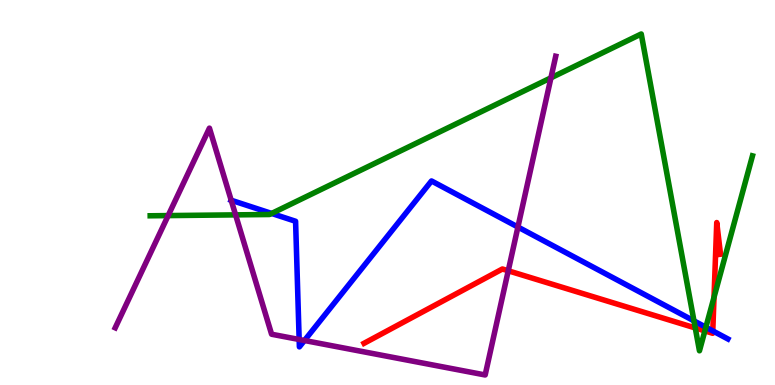[{'lines': ['blue', 'red'], 'intersections': [{'x': 9.2, 'y': 1.4}]}, {'lines': ['green', 'red'], 'intersections': [{'x': 8.97, 'y': 1.48}, {'x': 9.1, 'y': 1.41}, {'x': 9.21, 'y': 2.28}]}, {'lines': ['purple', 'red'], 'intersections': [{'x': 6.56, 'y': 2.97}]}, {'lines': ['blue', 'green'], 'intersections': [{'x': 3.51, 'y': 4.46}, {'x': 8.95, 'y': 1.67}, {'x': 9.11, 'y': 1.5}]}, {'lines': ['blue', 'purple'], 'intersections': [{'x': 2.98, 'y': 4.8}, {'x': 3.86, 'y': 1.18}, {'x': 3.93, 'y': 1.16}, {'x': 6.68, 'y': 4.1}]}, {'lines': ['green', 'purple'], 'intersections': [{'x': 2.17, 'y': 4.4}, {'x': 3.04, 'y': 4.42}, {'x': 7.11, 'y': 7.98}]}]